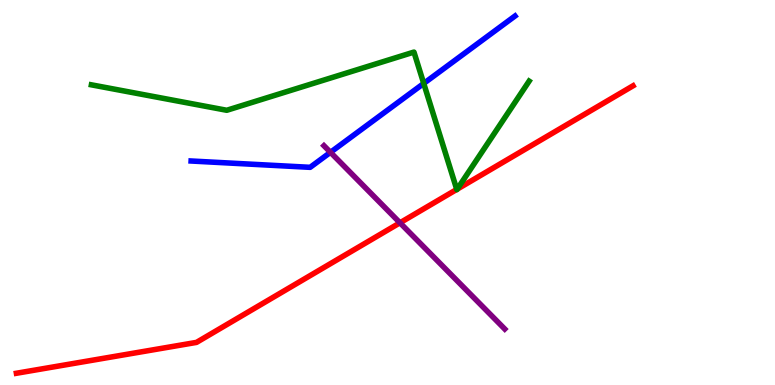[{'lines': ['blue', 'red'], 'intersections': []}, {'lines': ['green', 'red'], 'intersections': [{'x': 5.89, 'y': 5.08}, {'x': 5.9, 'y': 5.09}]}, {'lines': ['purple', 'red'], 'intersections': [{'x': 5.16, 'y': 4.21}]}, {'lines': ['blue', 'green'], 'intersections': [{'x': 5.47, 'y': 7.83}]}, {'lines': ['blue', 'purple'], 'intersections': [{'x': 4.26, 'y': 6.04}]}, {'lines': ['green', 'purple'], 'intersections': []}]